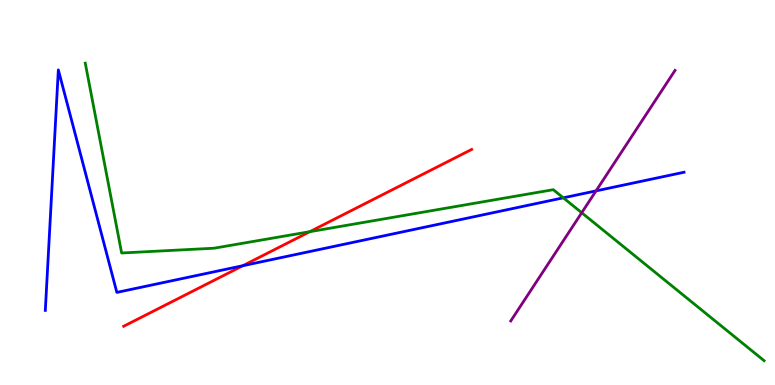[{'lines': ['blue', 'red'], 'intersections': [{'x': 3.13, 'y': 3.1}]}, {'lines': ['green', 'red'], 'intersections': [{'x': 4.0, 'y': 3.98}]}, {'lines': ['purple', 'red'], 'intersections': []}, {'lines': ['blue', 'green'], 'intersections': [{'x': 7.27, 'y': 4.86}]}, {'lines': ['blue', 'purple'], 'intersections': [{'x': 7.69, 'y': 5.04}]}, {'lines': ['green', 'purple'], 'intersections': [{'x': 7.51, 'y': 4.47}]}]